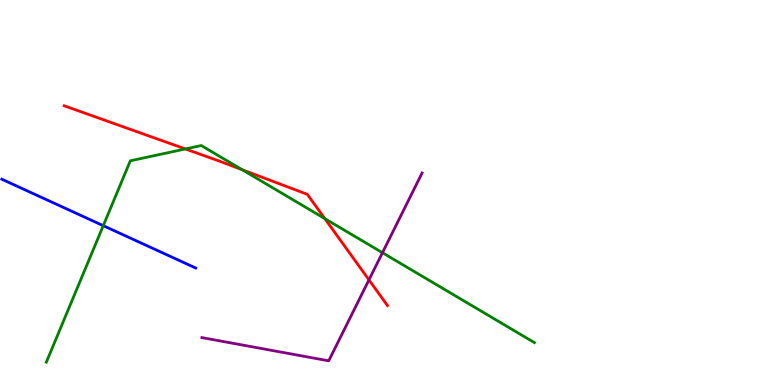[{'lines': ['blue', 'red'], 'intersections': []}, {'lines': ['green', 'red'], 'intersections': [{'x': 2.39, 'y': 6.13}, {'x': 3.12, 'y': 5.59}, {'x': 4.19, 'y': 4.32}]}, {'lines': ['purple', 'red'], 'intersections': [{'x': 4.76, 'y': 2.73}]}, {'lines': ['blue', 'green'], 'intersections': [{'x': 1.33, 'y': 4.14}]}, {'lines': ['blue', 'purple'], 'intersections': []}, {'lines': ['green', 'purple'], 'intersections': [{'x': 4.93, 'y': 3.44}]}]